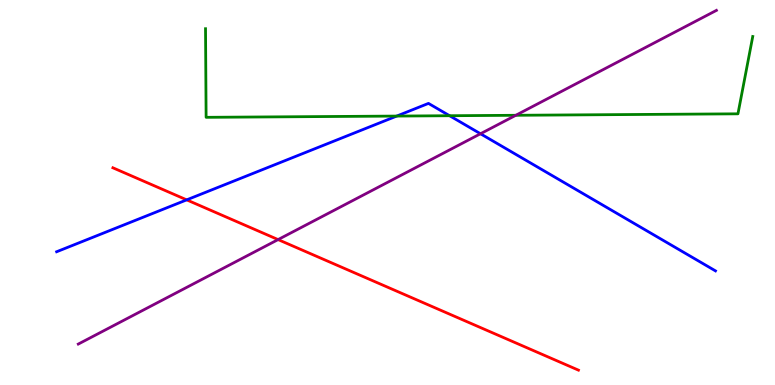[{'lines': ['blue', 'red'], 'intersections': [{'x': 2.41, 'y': 4.81}]}, {'lines': ['green', 'red'], 'intersections': []}, {'lines': ['purple', 'red'], 'intersections': [{'x': 3.59, 'y': 3.78}]}, {'lines': ['blue', 'green'], 'intersections': [{'x': 5.12, 'y': 6.99}, {'x': 5.8, 'y': 6.99}]}, {'lines': ['blue', 'purple'], 'intersections': [{'x': 6.2, 'y': 6.53}]}, {'lines': ['green', 'purple'], 'intersections': [{'x': 6.66, 'y': 7.01}]}]